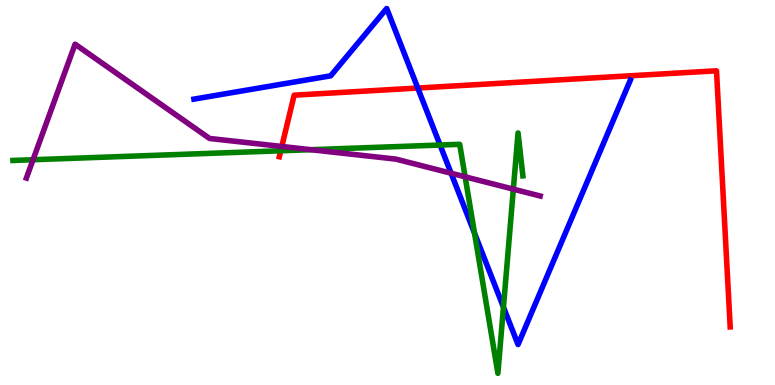[{'lines': ['blue', 'red'], 'intersections': [{'x': 5.39, 'y': 7.71}]}, {'lines': ['green', 'red'], 'intersections': [{'x': 3.62, 'y': 6.08}]}, {'lines': ['purple', 'red'], 'intersections': [{'x': 3.64, 'y': 6.2}]}, {'lines': ['blue', 'green'], 'intersections': [{'x': 5.68, 'y': 6.23}, {'x': 6.12, 'y': 3.94}, {'x': 6.5, 'y': 2.02}]}, {'lines': ['blue', 'purple'], 'intersections': [{'x': 5.82, 'y': 5.5}]}, {'lines': ['green', 'purple'], 'intersections': [{'x': 0.426, 'y': 5.85}, {'x': 4.01, 'y': 6.11}, {'x': 6.0, 'y': 5.41}, {'x': 6.62, 'y': 5.09}]}]